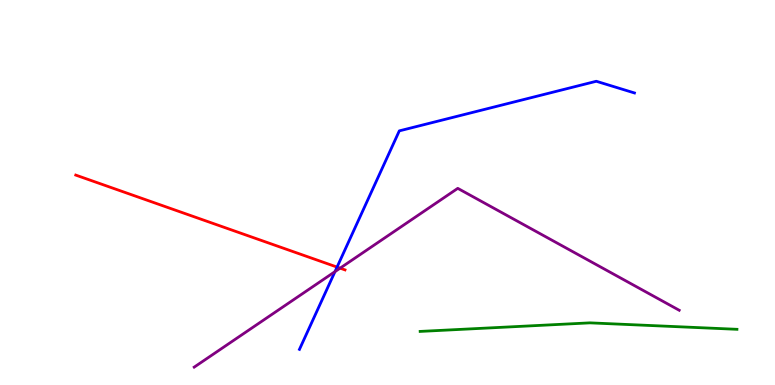[{'lines': ['blue', 'red'], 'intersections': [{'x': 4.35, 'y': 3.06}]}, {'lines': ['green', 'red'], 'intersections': []}, {'lines': ['purple', 'red'], 'intersections': [{'x': 4.39, 'y': 3.03}]}, {'lines': ['blue', 'green'], 'intersections': []}, {'lines': ['blue', 'purple'], 'intersections': [{'x': 4.32, 'y': 2.94}]}, {'lines': ['green', 'purple'], 'intersections': []}]